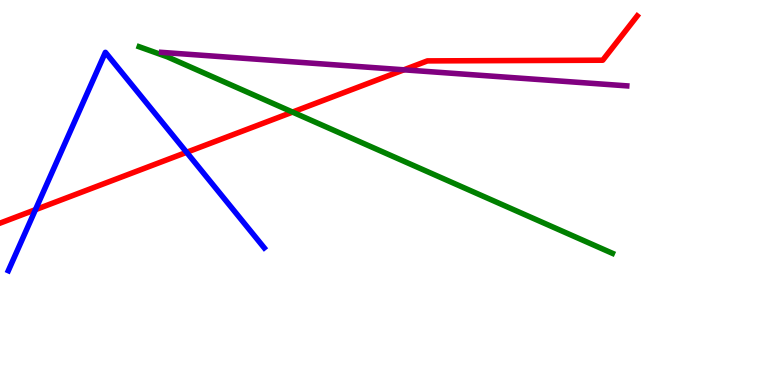[{'lines': ['blue', 'red'], 'intersections': [{'x': 0.457, 'y': 4.55}, {'x': 2.41, 'y': 6.04}]}, {'lines': ['green', 'red'], 'intersections': [{'x': 3.77, 'y': 7.09}]}, {'lines': ['purple', 'red'], 'intersections': [{'x': 5.21, 'y': 8.19}]}, {'lines': ['blue', 'green'], 'intersections': []}, {'lines': ['blue', 'purple'], 'intersections': []}, {'lines': ['green', 'purple'], 'intersections': []}]